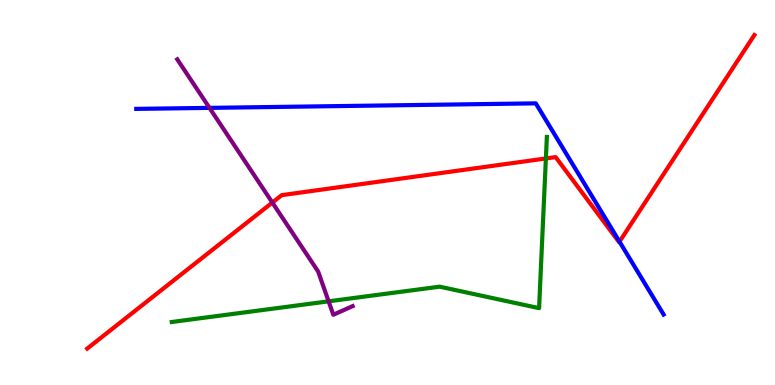[{'lines': ['blue', 'red'], 'intersections': [{'x': 7.99, 'y': 3.72}]}, {'lines': ['green', 'red'], 'intersections': [{'x': 7.04, 'y': 5.88}]}, {'lines': ['purple', 'red'], 'intersections': [{'x': 3.51, 'y': 4.74}]}, {'lines': ['blue', 'green'], 'intersections': []}, {'lines': ['blue', 'purple'], 'intersections': [{'x': 2.7, 'y': 7.2}]}, {'lines': ['green', 'purple'], 'intersections': [{'x': 4.24, 'y': 2.17}]}]